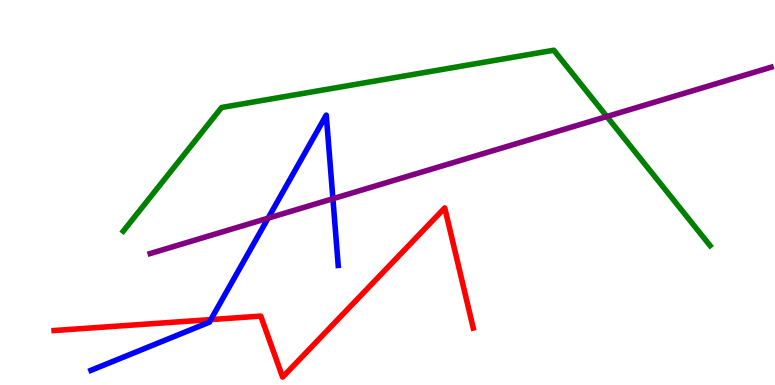[{'lines': ['blue', 'red'], 'intersections': [{'x': 2.72, 'y': 1.7}]}, {'lines': ['green', 'red'], 'intersections': []}, {'lines': ['purple', 'red'], 'intersections': []}, {'lines': ['blue', 'green'], 'intersections': []}, {'lines': ['blue', 'purple'], 'intersections': [{'x': 3.46, 'y': 4.33}, {'x': 4.3, 'y': 4.84}]}, {'lines': ['green', 'purple'], 'intersections': [{'x': 7.83, 'y': 6.97}]}]